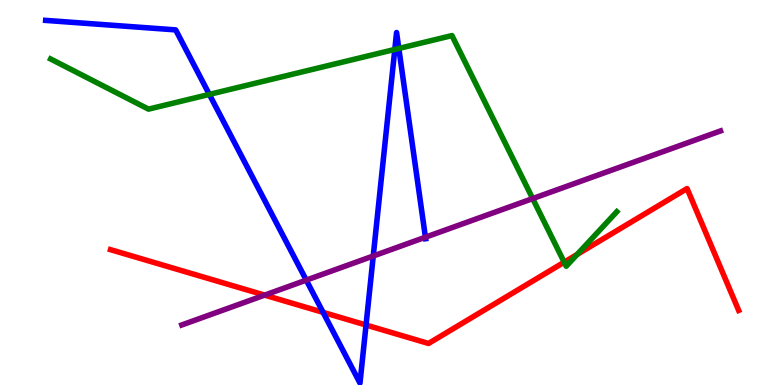[{'lines': ['blue', 'red'], 'intersections': [{'x': 4.17, 'y': 1.89}, {'x': 4.72, 'y': 1.56}]}, {'lines': ['green', 'red'], 'intersections': [{'x': 7.28, 'y': 3.19}, {'x': 7.45, 'y': 3.39}]}, {'lines': ['purple', 'red'], 'intersections': [{'x': 3.41, 'y': 2.33}]}, {'lines': ['blue', 'green'], 'intersections': [{'x': 2.7, 'y': 7.55}, {'x': 5.09, 'y': 8.72}, {'x': 5.15, 'y': 8.74}]}, {'lines': ['blue', 'purple'], 'intersections': [{'x': 3.95, 'y': 2.72}, {'x': 4.82, 'y': 3.35}, {'x': 5.49, 'y': 3.84}]}, {'lines': ['green', 'purple'], 'intersections': [{'x': 6.87, 'y': 4.84}]}]